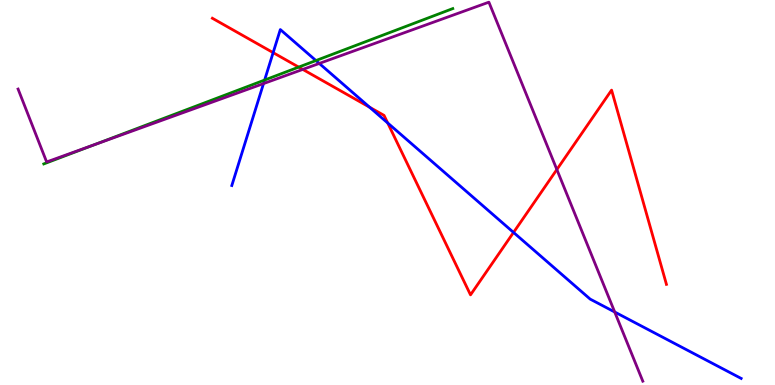[{'lines': ['blue', 'red'], 'intersections': [{'x': 3.52, 'y': 8.63}, {'x': 4.77, 'y': 7.22}, {'x': 5.0, 'y': 6.81}, {'x': 6.63, 'y': 3.96}]}, {'lines': ['green', 'red'], 'intersections': [{'x': 3.85, 'y': 8.26}]}, {'lines': ['purple', 'red'], 'intersections': [{'x': 3.91, 'y': 8.2}, {'x': 7.19, 'y': 5.6}]}, {'lines': ['blue', 'green'], 'intersections': [{'x': 3.41, 'y': 7.92}, {'x': 4.08, 'y': 8.43}]}, {'lines': ['blue', 'purple'], 'intersections': [{'x': 3.4, 'y': 7.83}, {'x': 4.12, 'y': 8.35}, {'x': 7.93, 'y': 1.9}]}, {'lines': ['green', 'purple'], 'intersections': [{'x': 1.21, 'y': 6.24}]}]